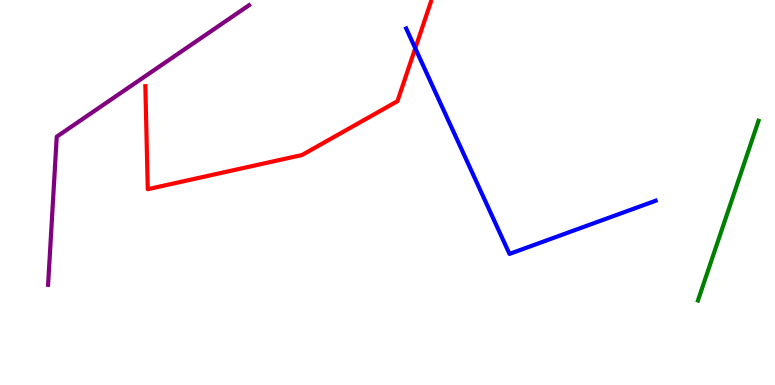[{'lines': ['blue', 'red'], 'intersections': [{'x': 5.36, 'y': 8.75}]}, {'lines': ['green', 'red'], 'intersections': []}, {'lines': ['purple', 'red'], 'intersections': []}, {'lines': ['blue', 'green'], 'intersections': []}, {'lines': ['blue', 'purple'], 'intersections': []}, {'lines': ['green', 'purple'], 'intersections': []}]